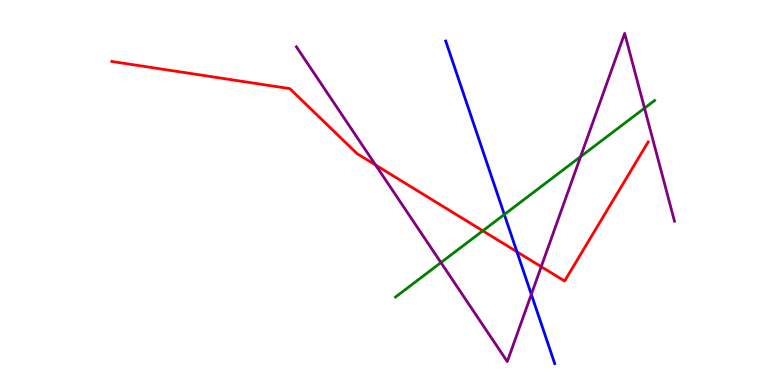[{'lines': ['blue', 'red'], 'intersections': [{'x': 6.67, 'y': 3.46}]}, {'lines': ['green', 'red'], 'intersections': [{'x': 6.23, 'y': 4.0}]}, {'lines': ['purple', 'red'], 'intersections': [{'x': 4.85, 'y': 5.71}, {'x': 6.98, 'y': 3.07}]}, {'lines': ['blue', 'green'], 'intersections': [{'x': 6.51, 'y': 4.43}]}, {'lines': ['blue', 'purple'], 'intersections': [{'x': 6.86, 'y': 2.35}]}, {'lines': ['green', 'purple'], 'intersections': [{'x': 5.69, 'y': 3.18}, {'x': 7.49, 'y': 5.93}, {'x': 8.32, 'y': 7.19}]}]